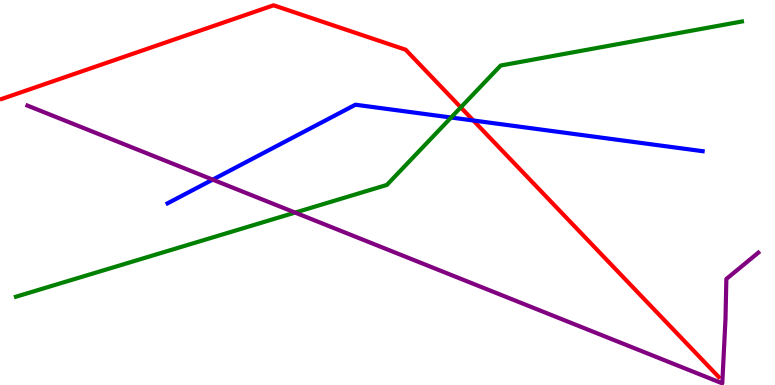[{'lines': ['blue', 'red'], 'intersections': [{'x': 6.11, 'y': 6.87}]}, {'lines': ['green', 'red'], 'intersections': [{'x': 5.95, 'y': 7.21}]}, {'lines': ['purple', 'red'], 'intersections': []}, {'lines': ['blue', 'green'], 'intersections': [{'x': 5.82, 'y': 6.95}]}, {'lines': ['blue', 'purple'], 'intersections': [{'x': 2.74, 'y': 5.33}]}, {'lines': ['green', 'purple'], 'intersections': [{'x': 3.81, 'y': 4.48}]}]